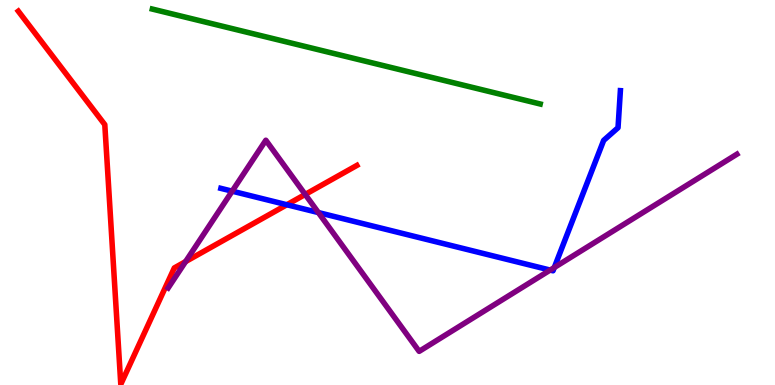[{'lines': ['blue', 'red'], 'intersections': [{'x': 3.7, 'y': 4.68}]}, {'lines': ['green', 'red'], 'intersections': []}, {'lines': ['purple', 'red'], 'intersections': [{'x': 2.39, 'y': 3.21}, {'x': 3.94, 'y': 4.95}]}, {'lines': ['blue', 'green'], 'intersections': []}, {'lines': ['blue', 'purple'], 'intersections': [{'x': 3.0, 'y': 5.03}, {'x': 4.11, 'y': 4.48}, {'x': 7.1, 'y': 2.98}, {'x': 7.15, 'y': 3.05}]}, {'lines': ['green', 'purple'], 'intersections': []}]